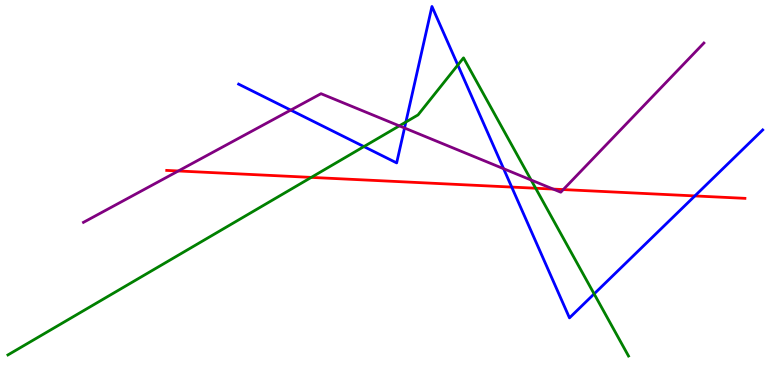[{'lines': ['blue', 'red'], 'intersections': [{'x': 6.6, 'y': 5.14}, {'x': 8.97, 'y': 4.91}]}, {'lines': ['green', 'red'], 'intersections': [{'x': 4.02, 'y': 5.39}, {'x': 6.91, 'y': 5.11}]}, {'lines': ['purple', 'red'], 'intersections': [{'x': 2.3, 'y': 5.56}, {'x': 7.14, 'y': 5.09}, {'x': 7.27, 'y': 5.08}]}, {'lines': ['blue', 'green'], 'intersections': [{'x': 4.7, 'y': 6.19}, {'x': 5.24, 'y': 6.83}, {'x': 5.91, 'y': 8.31}, {'x': 7.67, 'y': 2.37}]}, {'lines': ['blue', 'purple'], 'intersections': [{'x': 3.75, 'y': 7.14}, {'x': 5.22, 'y': 6.68}, {'x': 6.5, 'y': 5.62}]}, {'lines': ['green', 'purple'], 'intersections': [{'x': 5.15, 'y': 6.73}, {'x': 6.85, 'y': 5.32}]}]